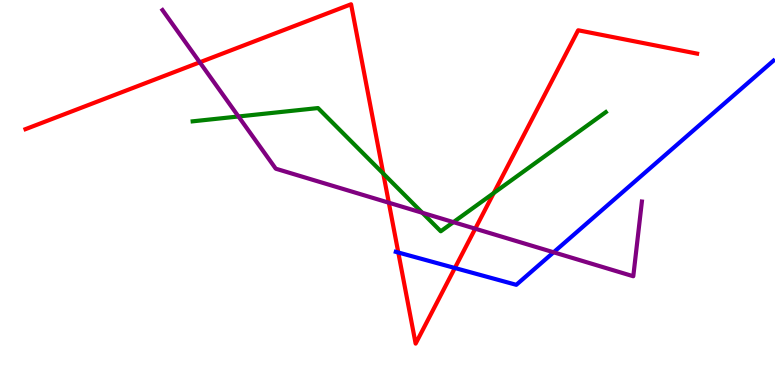[{'lines': ['blue', 'red'], 'intersections': [{'x': 5.14, 'y': 3.44}, {'x': 5.87, 'y': 3.04}]}, {'lines': ['green', 'red'], 'intersections': [{'x': 4.95, 'y': 5.49}, {'x': 6.37, 'y': 4.99}]}, {'lines': ['purple', 'red'], 'intersections': [{'x': 2.58, 'y': 8.38}, {'x': 5.02, 'y': 4.73}, {'x': 6.13, 'y': 4.06}]}, {'lines': ['blue', 'green'], 'intersections': []}, {'lines': ['blue', 'purple'], 'intersections': [{'x': 7.14, 'y': 3.45}]}, {'lines': ['green', 'purple'], 'intersections': [{'x': 3.08, 'y': 6.97}, {'x': 5.45, 'y': 4.47}, {'x': 5.85, 'y': 4.23}]}]